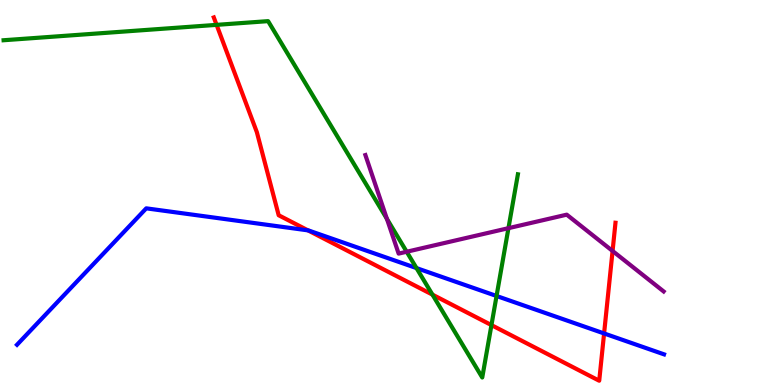[{'lines': ['blue', 'red'], 'intersections': [{'x': 3.97, 'y': 4.02}, {'x': 7.79, 'y': 1.34}]}, {'lines': ['green', 'red'], 'intersections': [{'x': 2.79, 'y': 9.35}, {'x': 5.58, 'y': 2.35}, {'x': 6.34, 'y': 1.56}]}, {'lines': ['purple', 'red'], 'intersections': [{'x': 7.9, 'y': 3.48}]}, {'lines': ['blue', 'green'], 'intersections': [{'x': 5.37, 'y': 3.04}, {'x': 6.41, 'y': 2.31}]}, {'lines': ['blue', 'purple'], 'intersections': []}, {'lines': ['green', 'purple'], 'intersections': [{'x': 4.99, 'y': 4.32}, {'x': 5.25, 'y': 3.46}, {'x': 6.56, 'y': 4.07}]}]